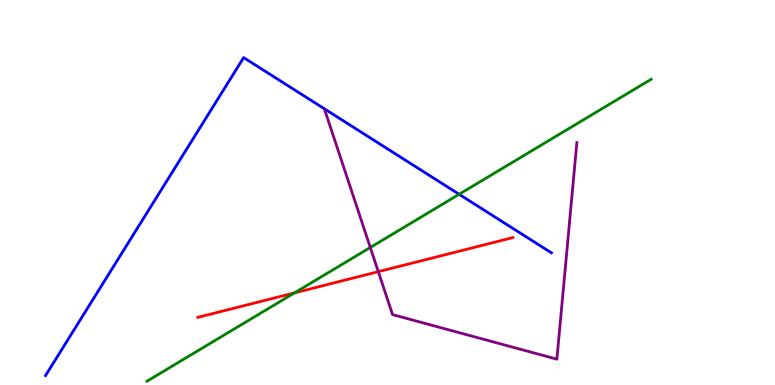[{'lines': ['blue', 'red'], 'intersections': []}, {'lines': ['green', 'red'], 'intersections': [{'x': 3.8, 'y': 2.39}]}, {'lines': ['purple', 'red'], 'intersections': [{'x': 4.88, 'y': 2.94}]}, {'lines': ['blue', 'green'], 'intersections': [{'x': 5.92, 'y': 4.95}]}, {'lines': ['blue', 'purple'], 'intersections': []}, {'lines': ['green', 'purple'], 'intersections': [{'x': 4.78, 'y': 3.57}]}]